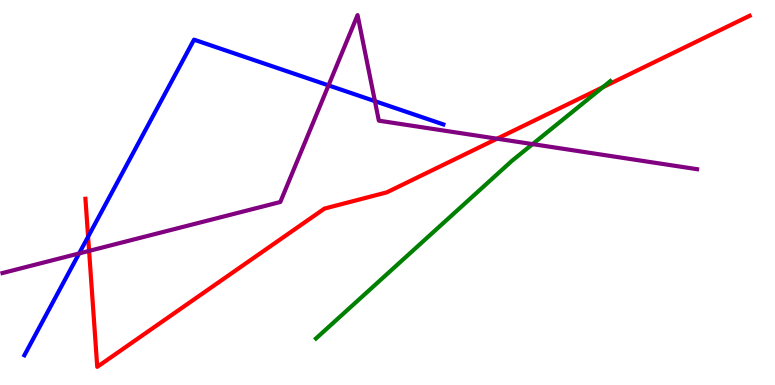[{'lines': ['blue', 'red'], 'intersections': [{'x': 1.14, 'y': 3.85}]}, {'lines': ['green', 'red'], 'intersections': [{'x': 7.78, 'y': 7.73}]}, {'lines': ['purple', 'red'], 'intersections': [{'x': 1.15, 'y': 3.48}, {'x': 6.41, 'y': 6.4}]}, {'lines': ['blue', 'green'], 'intersections': []}, {'lines': ['blue', 'purple'], 'intersections': [{'x': 1.02, 'y': 3.42}, {'x': 4.24, 'y': 7.78}, {'x': 4.84, 'y': 7.37}]}, {'lines': ['green', 'purple'], 'intersections': [{'x': 6.87, 'y': 6.26}]}]